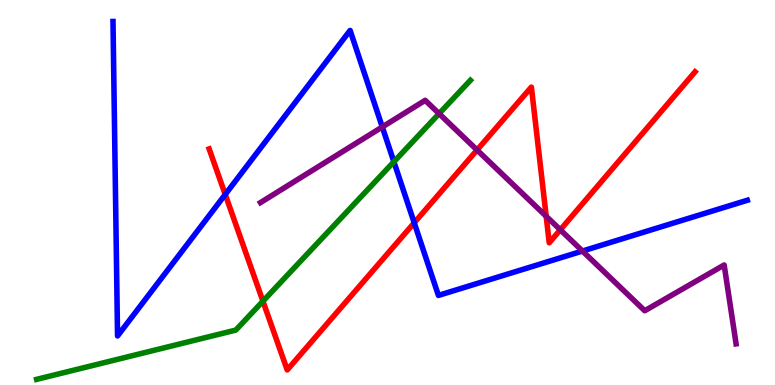[{'lines': ['blue', 'red'], 'intersections': [{'x': 2.91, 'y': 4.95}, {'x': 5.34, 'y': 4.21}]}, {'lines': ['green', 'red'], 'intersections': [{'x': 3.39, 'y': 2.18}]}, {'lines': ['purple', 'red'], 'intersections': [{'x': 6.16, 'y': 6.1}, {'x': 7.05, 'y': 4.38}, {'x': 7.23, 'y': 4.03}]}, {'lines': ['blue', 'green'], 'intersections': [{'x': 5.08, 'y': 5.8}]}, {'lines': ['blue', 'purple'], 'intersections': [{'x': 4.93, 'y': 6.7}, {'x': 7.52, 'y': 3.48}]}, {'lines': ['green', 'purple'], 'intersections': [{'x': 5.67, 'y': 7.05}]}]